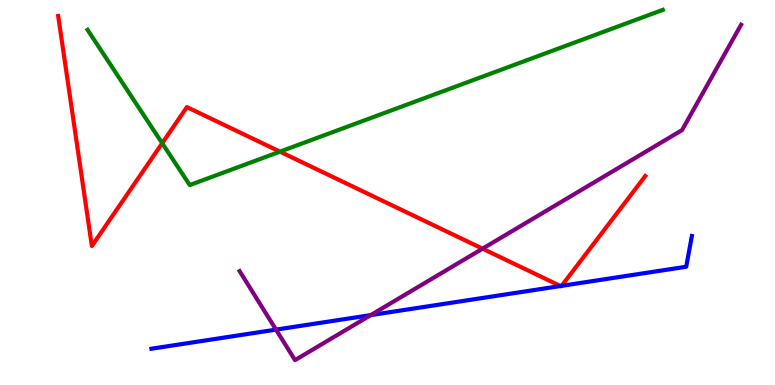[{'lines': ['blue', 'red'], 'intersections': [{'x': 7.23, 'y': 2.57}, {'x': 7.25, 'y': 2.58}]}, {'lines': ['green', 'red'], 'intersections': [{'x': 2.09, 'y': 6.28}, {'x': 3.61, 'y': 6.06}]}, {'lines': ['purple', 'red'], 'intersections': [{'x': 6.23, 'y': 3.54}]}, {'lines': ['blue', 'green'], 'intersections': []}, {'lines': ['blue', 'purple'], 'intersections': [{'x': 3.56, 'y': 1.44}, {'x': 4.78, 'y': 1.82}]}, {'lines': ['green', 'purple'], 'intersections': []}]